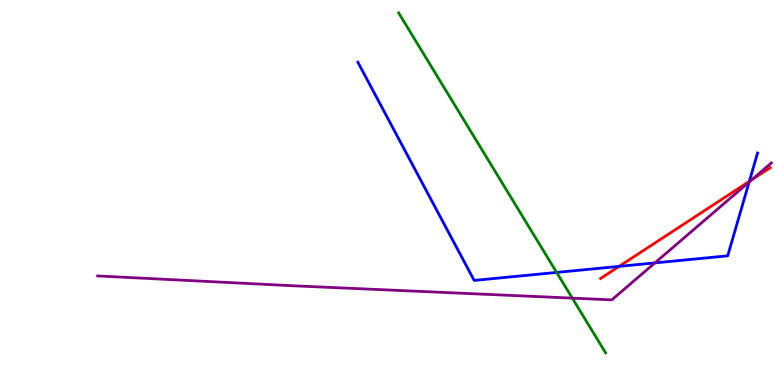[{'lines': ['blue', 'red'], 'intersections': [{'x': 7.99, 'y': 3.08}, {'x': 9.67, 'y': 5.29}]}, {'lines': ['green', 'red'], 'intersections': []}, {'lines': ['purple', 'red'], 'intersections': [{'x': 9.7, 'y': 5.33}]}, {'lines': ['blue', 'green'], 'intersections': [{'x': 7.18, 'y': 2.92}]}, {'lines': ['blue', 'purple'], 'intersections': [{'x': 8.45, 'y': 3.17}, {'x': 9.67, 'y': 5.27}]}, {'lines': ['green', 'purple'], 'intersections': [{'x': 7.38, 'y': 2.26}]}]